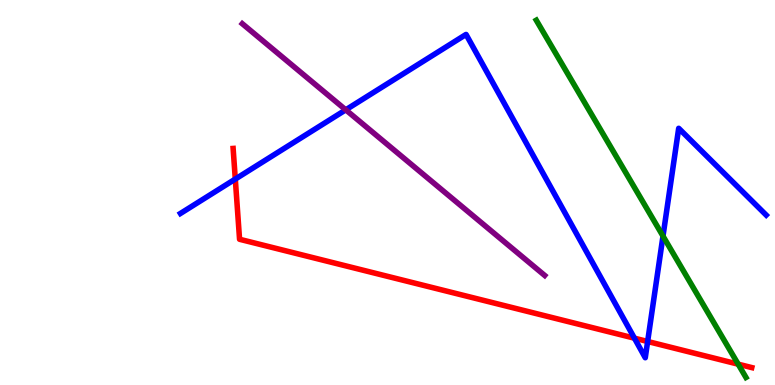[{'lines': ['blue', 'red'], 'intersections': [{'x': 3.04, 'y': 5.35}, {'x': 8.19, 'y': 1.22}, {'x': 8.36, 'y': 1.13}]}, {'lines': ['green', 'red'], 'intersections': [{'x': 9.52, 'y': 0.541}]}, {'lines': ['purple', 'red'], 'intersections': []}, {'lines': ['blue', 'green'], 'intersections': [{'x': 8.55, 'y': 3.87}]}, {'lines': ['blue', 'purple'], 'intersections': [{'x': 4.46, 'y': 7.15}]}, {'lines': ['green', 'purple'], 'intersections': []}]